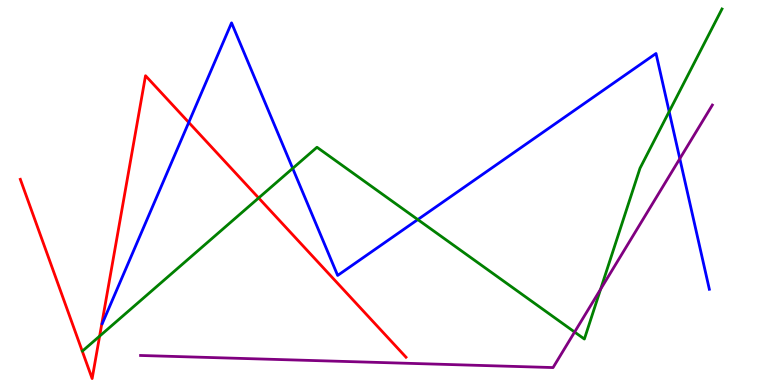[{'lines': ['blue', 'red'], 'intersections': [{'x': 2.44, 'y': 6.82}]}, {'lines': ['green', 'red'], 'intersections': [{'x': 1.29, 'y': 1.27}, {'x': 3.34, 'y': 4.86}]}, {'lines': ['purple', 'red'], 'intersections': []}, {'lines': ['blue', 'green'], 'intersections': [{'x': 3.78, 'y': 5.63}, {'x': 5.39, 'y': 4.3}, {'x': 8.63, 'y': 7.1}]}, {'lines': ['blue', 'purple'], 'intersections': [{'x': 8.77, 'y': 5.88}]}, {'lines': ['green', 'purple'], 'intersections': [{'x': 7.41, 'y': 1.38}, {'x': 7.75, 'y': 2.49}]}]